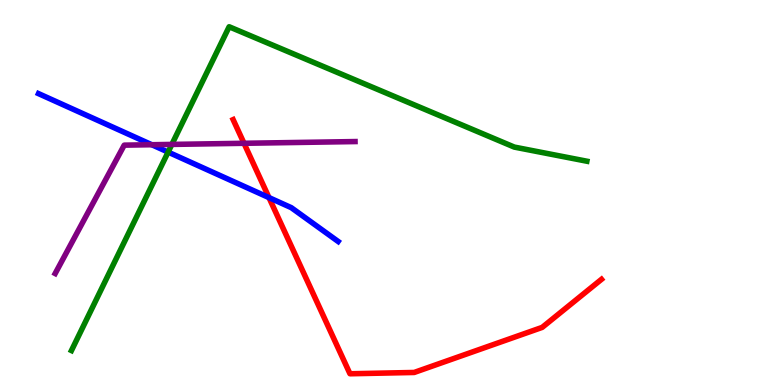[{'lines': ['blue', 'red'], 'intersections': [{'x': 3.47, 'y': 4.87}]}, {'lines': ['green', 'red'], 'intersections': []}, {'lines': ['purple', 'red'], 'intersections': [{'x': 3.15, 'y': 6.28}]}, {'lines': ['blue', 'green'], 'intersections': [{'x': 2.17, 'y': 6.05}]}, {'lines': ['blue', 'purple'], 'intersections': [{'x': 1.96, 'y': 6.24}]}, {'lines': ['green', 'purple'], 'intersections': [{'x': 2.22, 'y': 6.25}]}]